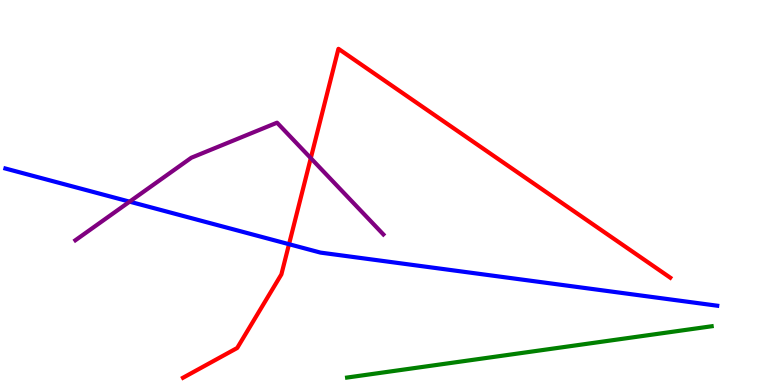[{'lines': ['blue', 'red'], 'intersections': [{'x': 3.73, 'y': 3.66}]}, {'lines': ['green', 'red'], 'intersections': []}, {'lines': ['purple', 'red'], 'intersections': [{'x': 4.01, 'y': 5.89}]}, {'lines': ['blue', 'green'], 'intersections': []}, {'lines': ['blue', 'purple'], 'intersections': [{'x': 1.67, 'y': 4.76}]}, {'lines': ['green', 'purple'], 'intersections': []}]